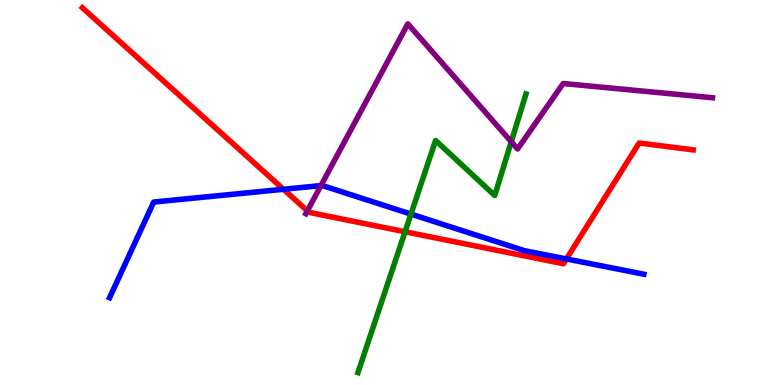[{'lines': ['blue', 'red'], 'intersections': [{'x': 3.66, 'y': 5.08}, {'x': 7.31, 'y': 3.27}]}, {'lines': ['green', 'red'], 'intersections': [{'x': 5.23, 'y': 3.98}]}, {'lines': ['purple', 'red'], 'intersections': [{'x': 3.97, 'y': 4.52}]}, {'lines': ['blue', 'green'], 'intersections': [{'x': 5.3, 'y': 4.44}]}, {'lines': ['blue', 'purple'], 'intersections': [{'x': 4.14, 'y': 5.18}]}, {'lines': ['green', 'purple'], 'intersections': [{'x': 6.6, 'y': 6.32}]}]